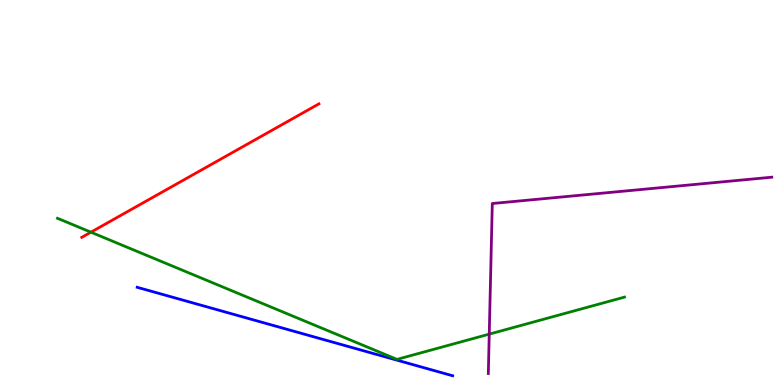[{'lines': ['blue', 'red'], 'intersections': []}, {'lines': ['green', 'red'], 'intersections': [{'x': 1.17, 'y': 3.97}]}, {'lines': ['purple', 'red'], 'intersections': []}, {'lines': ['blue', 'green'], 'intersections': []}, {'lines': ['blue', 'purple'], 'intersections': []}, {'lines': ['green', 'purple'], 'intersections': [{'x': 6.31, 'y': 1.32}]}]